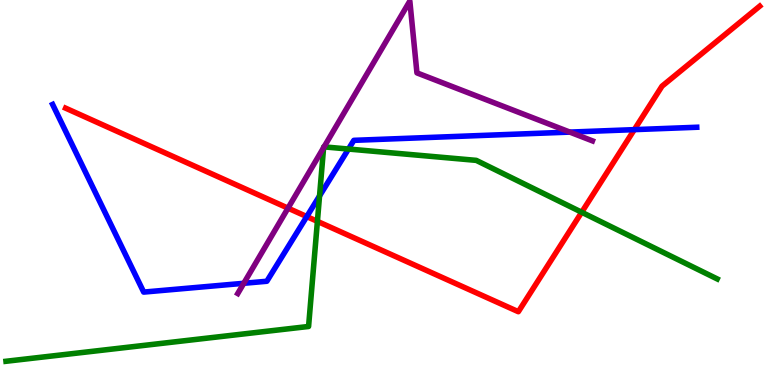[{'lines': ['blue', 'red'], 'intersections': [{'x': 3.96, 'y': 4.37}, {'x': 8.18, 'y': 6.63}]}, {'lines': ['green', 'red'], 'intersections': [{'x': 4.1, 'y': 4.25}, {'x': 7.51, 'y': 4.49}]}, {'lines': ['purple', 'red'], 'intersections': [{'x': 3.72, 'y': 4.59}]}, {'lines': ['blue', 'green'], 'intersections': [{'x': 4.12, 'y': 4.91}, {'x': 4.5, 'y': 6.13}]}, {'lines': ['blue', 'purple'], 'intersections': [{'x': 3.15, 'y': 2.64}, {'x': 7.35, 'y': 6.57}]}, {'lines': ['green', 'purple'], 'intersections': [{'x': 4.18, 'y': 6.17}, {'x': 4.18, 'y': 6.19}]}]